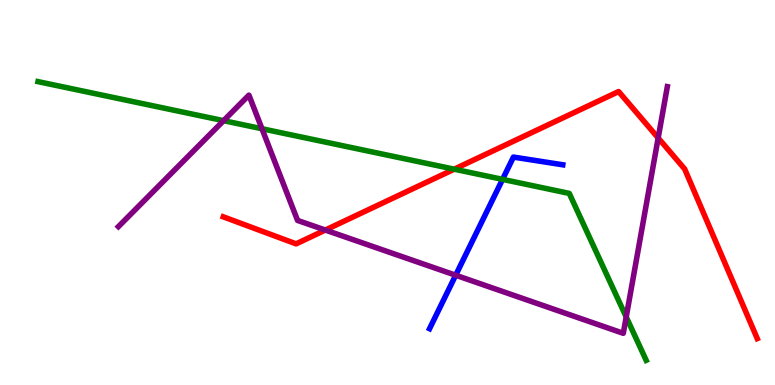[{'lines': ['blue', 'red'], 'intersections': []}, {'lines': ['green', 'red'], 'intersections': [{'x': 5.86, 'y': 5.61}]}, {'lines': ['purple', 'red'], 'intersections': [{'x': 4.2, 'y': 4.02}, {'x': 8.49, 'y': 6.42}]}, {'lines': ['blue', 'green'], 'intersections': [{'x': 6.48, 'y': 5.34}]}, {'lines': ['blue', 'purple'], 'intersections': [{'x': 5.88, 'y': 2.85}]}, {'lines': ['green', 'purple'], 'intersections': [{'x': 2.88, 'y': 6.87}, {'x': 3.38, 'y': 6.66}, {'x': 8.08, 'y': 1.77}]}]